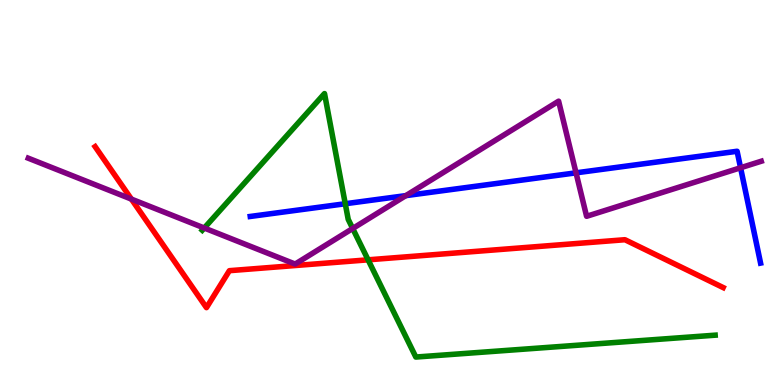[{'lines': ['blue', 'red'], 'intersections': []}, {'lines': ['green', 'red'], 'intersections': [{'x': 4.75, 'y': 3.25}]}, {'lines': ['purple', 'red'], 'intersections': [{'x': 1.7, 'y': 4.83}]}, {'lines': ['blue', 'green'], 'intersections': [{'x': 4.46, 'y': 4.71}]}, {'lines': ['blue', 'purple'], 'intersections': [{'x': 5.24, 'y': 4.92}, {'x': 7.43, 'y': 5.51}, {'x': 9.56, 'y': 5.64}]}, {'lines': ['green', 'purple'], 'intersections': [{'x': 2.64, 'y': 4.08}, {'x': 4.55, 'y': 4.07}]}]